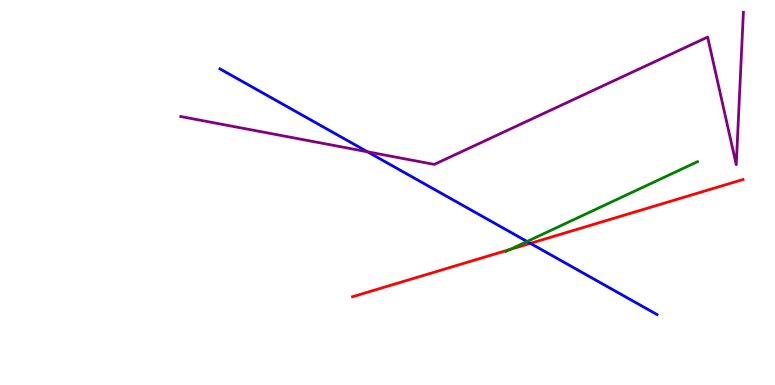[{'lines': ['blue', 'red'], 'intersections': [{'x': 6.84, 'y': 3.68}]}, {'lines': ['green', 'red'], 'intersections': [{'x': 6.58, 'y': 3.52}]}, {'lines': ['purple', 'red'], 'intersections': []}, {'lines': ['blue', 'green'], 'intersections': [{'x': 6.8, 'y': 3.73}]}, {'lines': ['blue', 'purple'], 'intersections': [{'x': 4.74, 'y': 6.06}]}, {'lines': ['green', 'purple'], 'intersections': []}]